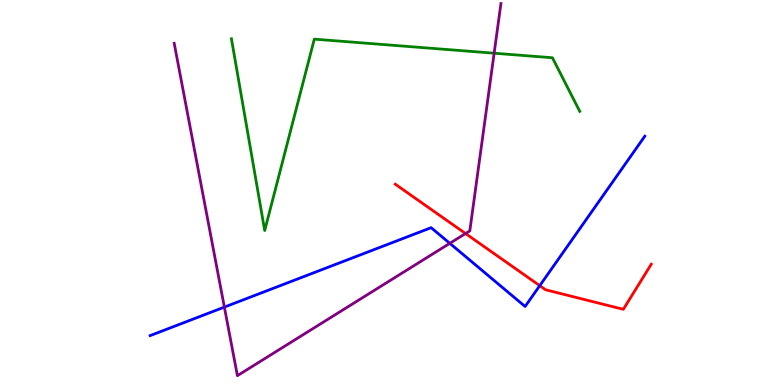[{'lines': ['blue', 'red'], 'intersections': [{'x': 6.96, 'y': 2.58}]}, {'lines': ['green', 'red'], 'intersections': []}, {'lines': ['purple', 'red'], 'intersections': [{'x': 6.01, 'y': 3.93}]}, {'lines': ['blue', 'green'], 'intersections': []}, {'lines': ['blue', 'purple'], 'intersections': [{'x': 2.9, 'y': 2.02}, {'x': 5.8, 'y': 3.68}]}, {'lines': ['green', 'purple'], 'intersections': [{'x': 6.38, 'y': 8.62}]}]